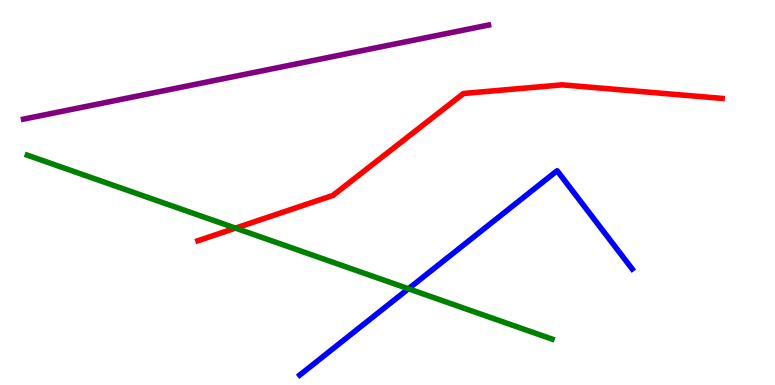[{'lines': ['blue', 'red'], 'intersections': []}, {'lines': ['green', 'red'], 'intersections': [{'x': 3.04, 'y': 4.07}]}, {'lines': ['purple', 'red'], 'intersections': []}, {'lines': ['blue', 'green'], 'intersections': [{'x': 5.27, 'y': 2.5}]}, {'lines': ['blue', 'purple'], 'intersections': []}, {'lines': ['green', 'purple'], 'intersections': []}]